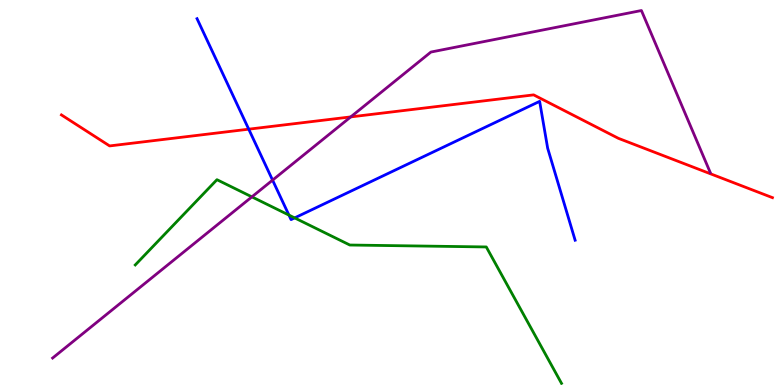[{'lines': ['blue', 'red'], 'intersections': [{'x': 3.21, 'y': 6.64}]}, {'lines': ['green', 'red'], 'intersections': []}, {'lines': ['purple', 'red'], 'intersections': [{'x': 4.53, 'y': 6.96}]}, {'lines': ['blue', 'green'], 'intersections': [{'x': 3.73, 'y': 4.41}, {'x': 3.8, 'y': 4.34}]}, {'lines': ['blue', 'purple'], 'intersections': [{'x': 3.52, 'y': 5.32}]}, {'lines': ['green', 'purple'], 'intersections': [{'x': 3.25, 'y': 4.89}]}]